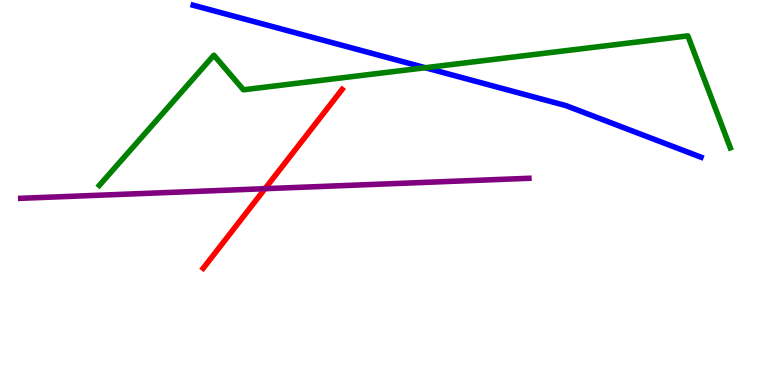[{'lines': ['blue', 'red'], 'intersections': []}, {'lines': ['green', 'red'], 'intersections': []}, {'lines': ['purple', 'red'], 'intersections': [{'x': 3.42, 'y': 5.1}]}, {'lines': ['blue', 'green'], 'intersections': [{'x': 5.49, 'y': 8.24}]}, {'lines': ['blue', 'purple'], 'intersections': []}, {'lines': ['green', 'purple'], 'intersections': []}]